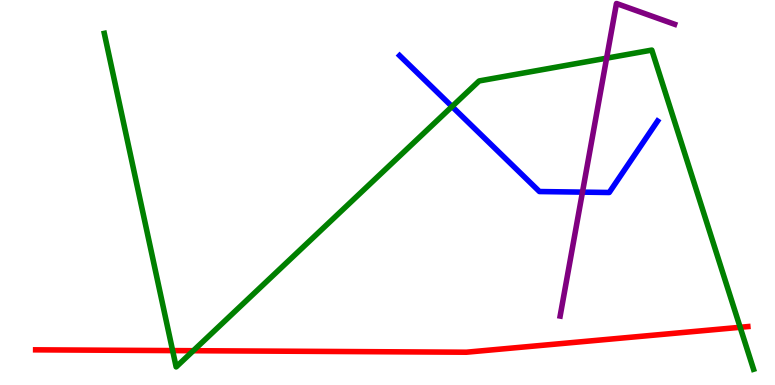[{'lines': ['blue', 'red'], 'intersections': []}, {'lines': ['green', 'red'], 'intersections': [{'x': 2.23, 'y': 0.894}, {'x': 2.49, 'y': 0.891}, {'x': 9.55, 'y': 1.5}]}, {'lines': ['purple', 'red'], 'intersections': []}, {'lines': ['blue', 'green'], 'intersections': [{'x': 5.83, 'y': 7.23}]}, {'lines': ['blue', 'purple'], 'intersections': [{'x': 7.52, 'y': 5.01}]}, {'lines': ['green', 'purple'], 'intersections': [{'x': 7.83, 'y': 8.49}]}]